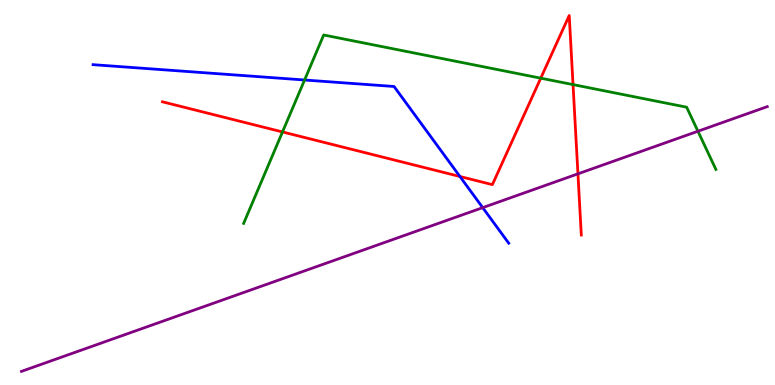[{'lines': ['blue', 'red'], 'intersections': [{'x': 5.93, 'y': 5.42}]}, {'lines': ['green', 'red'], 'intersections': [{'x': 3.65, 'y': 6.57}, {'x': 6.98, 'y': 7.97}, {'x': 7.39, 'y': 7.8}]}, {'lines': ['purple', 'red'], 'intersections': [{'x': 7.46, 'y': 5.48}]}, {'lines': ['blue', 'green'], 'intersections': [{'x': 3.93, 'y': 7.92}]}, {'lines': ['blue', 'purple'], 'intersections': [{'x': 6.23, 'y': 4.61}]}, {'lines': ['green', 'purple'], 'intersections': [{'x': 9.01, 'y': 6.59}]}]